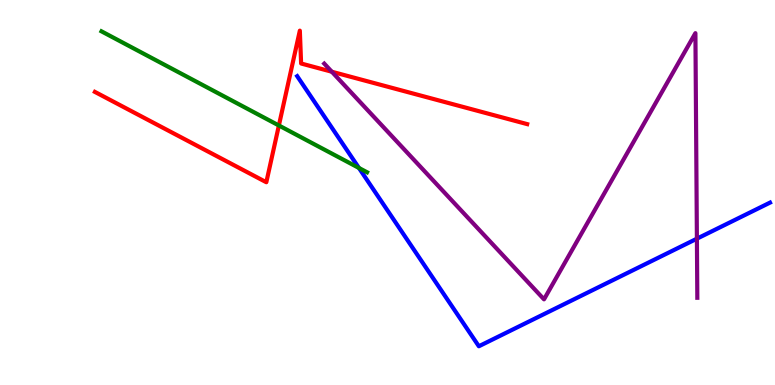[{'lines': ['blue', 'red'], 'intersections': []}, {'lines': ['green', 'red'], 'intersections': [{'x': 3.6, 'y': 6.74}]}, {'lines': ['purple', 'red'], 'intersections': [{'x': 4.28, 'y': 8.14}]}, {'lines': ['blue', 'green'], 'intersections': [{'x': 4.63, 'y': 5.64}]}, {'lines': ['blue', 'purple'], 'intersections': [{'x': 8.99, 'y': 3.8}]}, {'lines': ['green', 'purple'], 'intersections': []}]